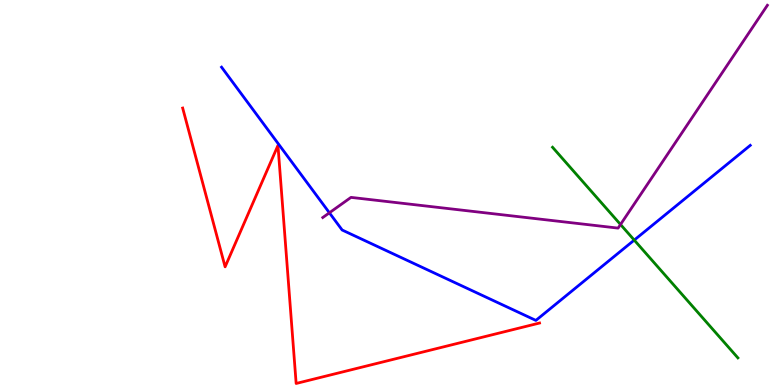[{'lines': ['blue', 'red'], 'intersections': []}, {'lines': ['green', 'red'], 'intersections': []}, {'lines': ['purple', 'red'], 'intersections': []}, {'lines': ['blue', 'green'], 'intersections': [{'x': 8.18, 'y': 3.76}]}, {'lines': ['blue', 'purple'], 'intersections': [{'x': 4.25, 'y': 4.47}]}, {'lines': ['green', 'purple'], 'intersections': [{'x': 8.01, 'y': 4.17}]}]